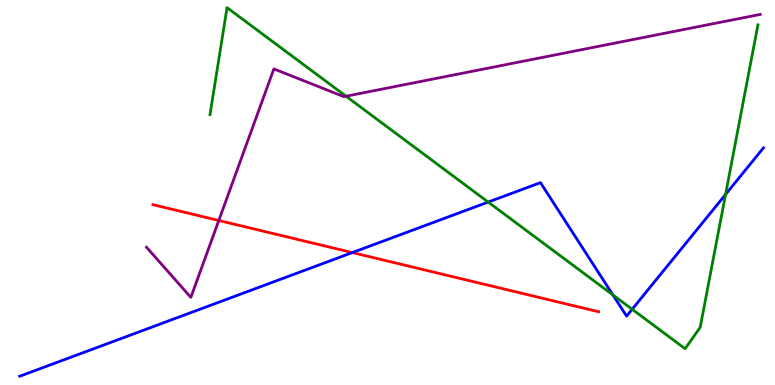[{'lines': ['blue', 'red'], 'intersections': [{'x': 4.55, 'y': 3.44}]}, {'lines': ['green', 'red'], 'intersections': []}, {'lines': ['purple', 'red'], 'intersections': [{'x': 2.82, 'y': 4.27}]}, {'lines': ['blue', 'green'], 'intersections': [{'x': 6.3, 'y': 4.75}, {'x': 7.91, 'y': 2.34}, {'x': 8.16, 'y': 1.97}, {'x': 9.36, 'y': 4.95}]}, {'lines': ['blue', 'purple'], 'intersections': []}, {'lines': ['green', 'purple'], 'intersections': [{'x': 4.46, 'y': 7.5}]}]